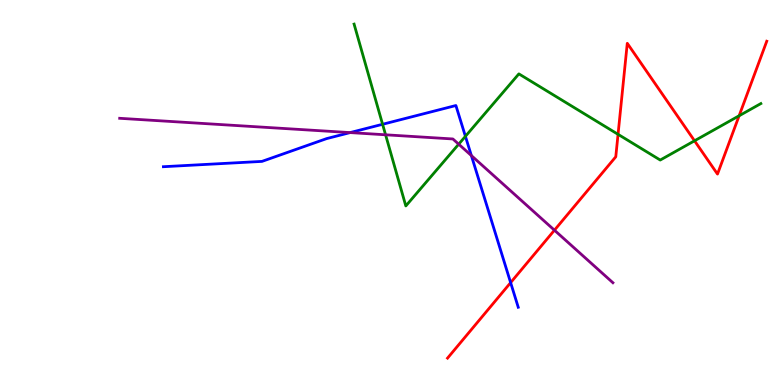[{'lines': ['blue', 'red'], 'intersections': [{'x': 6.59, 'y': 2.66}]}, {'lines': ['green', 'red'], 'intersections': [{'x': 7.97, 'y': 6.51}, {'x': 8.96, 'y': 6.34}, {'x': 9.54, 'y': 6.99}]}, {'lines': ['purple', 'red'], 'intersections': [{'x': 7.15, 'y': 4.02}]}, {'lines': ['blue', 'green'], 'intersections': [{'x': 4.94, 'y': 6.77}, {'x': 6.01, 'y': 6.46}]}, {'lines': ['blue', 'purple'], 'intersections': [{'x': 4.52, 'y': 6.56}, {'x': 6.08, 'y': 5.96}]}, {'lines': ['green', 'purple'], 'intersections': [{'x': 4.98, 'y': 6.5}, {'x': 5.92, 'y': 6.25}]}]